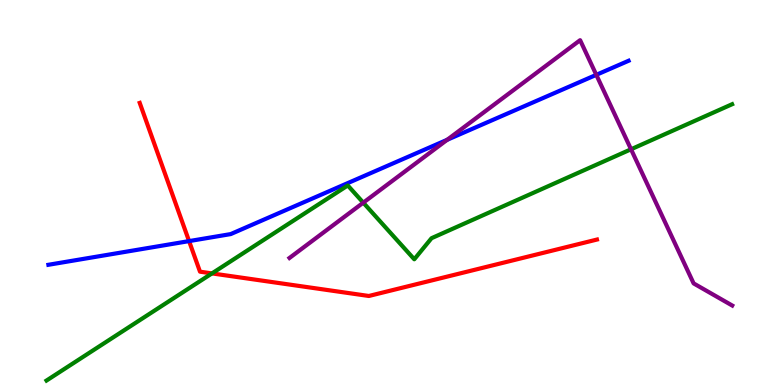[{'lines': ['blue', 'red'], 'intersections': [{'x': 2.44, 'y': 3.74}]}, {'lines': ['green', 'red'], 'intersections': [{'x': 2.74, 'y': 2.9}]}, {'lines': ['purple', 'red'], 'intersections': []}, {'lines': ['blue', 'green'], 'intersections': []}, {'lines': ['blue', 'purple'], 'intersections': [{'x': 5.77, 'y': 6.37}, {'x': 7.69, 'y': 8.06}]}, {'lines': ['green', 'purple'], 'intersections': [{'x': 4.69, 'y': 4.74}, {'x': 8.14, 'y': 6.12}]}]